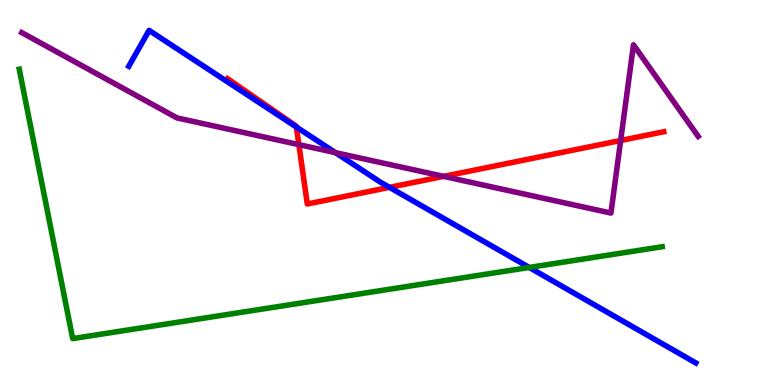[{'lines': ['blue', 'red'], 'intersections': [{'x': 3.82, 'y': 6.7}, {'x': 5.03, 'y': 5.13}]}, {'lines': ['green', 'red'], 'intersections': []}, {'lines': ['purple', 'red'], 'intersections': [{'x': 3.86, 'y': 6.24}, {'x': 5.72, 'y': 5.42}, {'x': 8.01, 'y': 6.35}]}, {'lines': ['blue', 'green'], 'intersections': [{'x': 6.83, 'y': 3.05}]}, {'lines': ['blue', 'purple'], 'intersections': [{'x': 4.33, 'y': 6.04}]}, {'lines': ['green', 'purple'], 'intersections': []}]